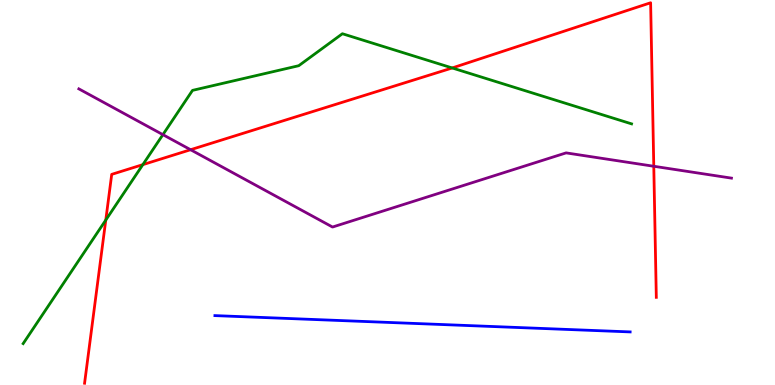[{'lines': ['blue', 'red'], 'intersections': []}, {'lines': ['green', 'red'], 'intersections': [{'x': 1.36, 'y': 4.28}, {'x': 1.84, 'y': 5.72}, {'x': 5.83, 'y': 8.23}]}, {'lines': ['purple', 'red'], 'intersections': [{'x': 2.46, 'y': 6.11}, {'x': 8.44, 'y': 5.68}]}, {'lines': ['blue', 'green'], 'intersections': []}, {'lines': ['blue', 'purple'], 'intersections': []}, {'lines': ['green', 'purple'], 'intersections': [{'x': 2.1, 'y': 6.5}]}]